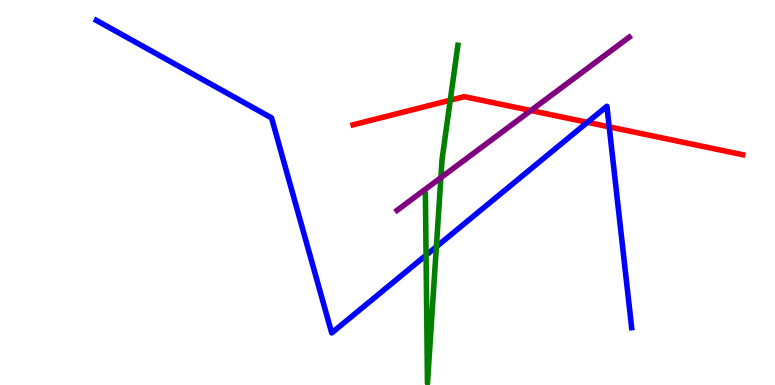[{'lines': ['blue', 'red'], 'intersections': [{'x': 7.58, 'y': 6.82}, {'x': 7.86, 'y': 6.7}]}, {'lines': ['green', 'red'], 'intersections': [{'x': 5.81, 'y': 7.4}]}, {'lines': ['purple', 'red'], 'intersections': [{'x': 6.85, 'y': 7.13}]}, {'lines': ['blue', 'green'], 'intersections': [{'x': 5.5, 'y': 3.37}, {'x': 5.63, 'y': 3.59}]}, {'lines': ['blue', 'purple'], 'intersections': []}, {'lines': ['green', 'purple'], 'intersections': [{'x': 5.69, 'y': 5.39}]}]